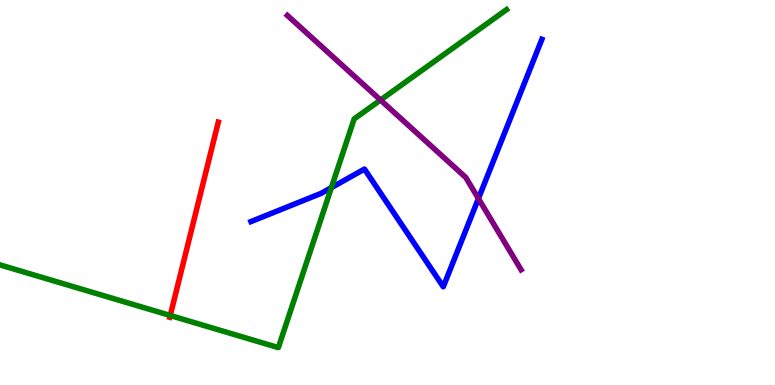[{'lines': ['blue', 'red'], 'intersections': []}, {'lines': ['green', 'red'], 'intersections': [{'x': 2.2, 'y': 1.81}]}, {'lines': ['purple', 'red'], 'intersections': []}, {'lines': ['blue', 'green'], 'intersections': [{'x': 4.28, 'y': 5.13}]}, {'lines': ['blue', 'purple'], 'intersections': [{'x': 6.17, 'y': 4.84}]}, {'lines': ['green', 'purple'], 'intersections': [{'x': 4.91, 'y': 7.4}]}]